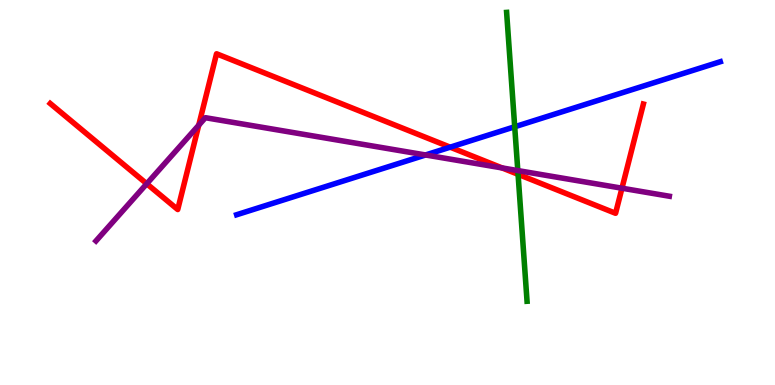[{'lines': ['blue', 'red'], 'intersections': [{'x': 5.81, 'y': 6.18}]}, {'lines': ['green', 'red'], 'intersections': [{'x': 6.68, 'y': 5.47}]}, {'lines': ['purple', 'red'], 'intersections': [{'x': 1.89, 'y': 5.23}, {'x': 2.56, 'y': 6.75}, {'x': 6.48, 'y': 5.64}, {'x': 8.03, 'y': 5.11}]}, {'lines': ['blue', 'green'], 'intersections': [{'x': 6.64, 'y': 6.71}]}, {'lines': ['blue', 'purple'], 'intersections': [{'x': 5.49, 'y': 5.97}]}, {'lines': ['green', 'purple'], 'intersections': [{'x': 6.68, 'y': 5.57}]}]